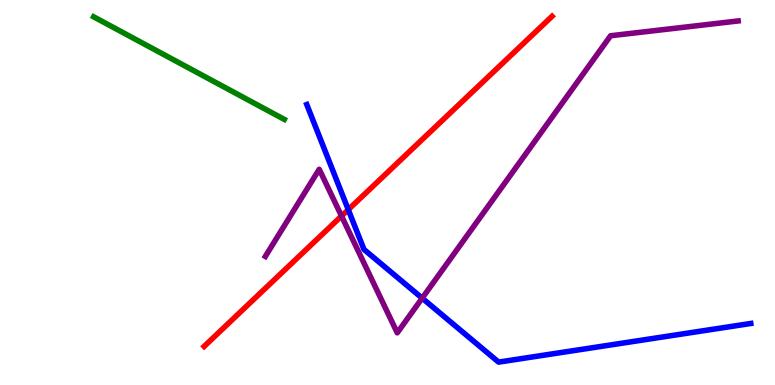[{'lines': ['blue', 'red'], 'intersections': [{'x': 4.49, 'y': 4.55}]}, {'lines': ['green', 'red'], 'intersections': []}, {'lines': ['purple', 'red'], 'intersections': [{'x': 4.41, 'y': 4.39}]}, {'lines': ['blue', 'green'], 'intersections': []}, {'lines': ['blue', 'purple'], 'intersections': [{'x': 5.45, 'y': 2.26}]}, {'lines': ['green', 'purple'], 'intersections': []}]